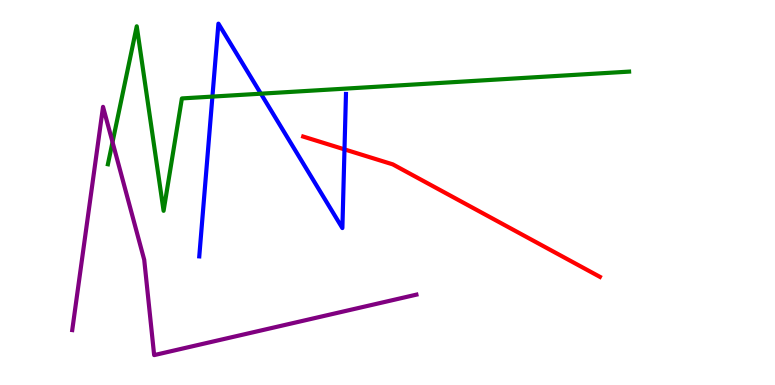[{'lines': ['blue', 'red'], 'intersections': [{'x': 4.45, 'y': 6.12}]}, {'lines': ['green', 'red'], 'intersections': []}, {'lines': ['purple', 'red'], 'intersections': []}, {'lines': ['blue', 'green'], 'intersections': [{'x': 2.74, 'y': 7.49}, {'x': 3.37, 'y': 7.57}]}, {'lines': ['blue', 'purple'], 'intersections': []}, {'lines': ['green', 'purple'], 'intersections': [{'x': 1.45, 'y': 6.31}]}]